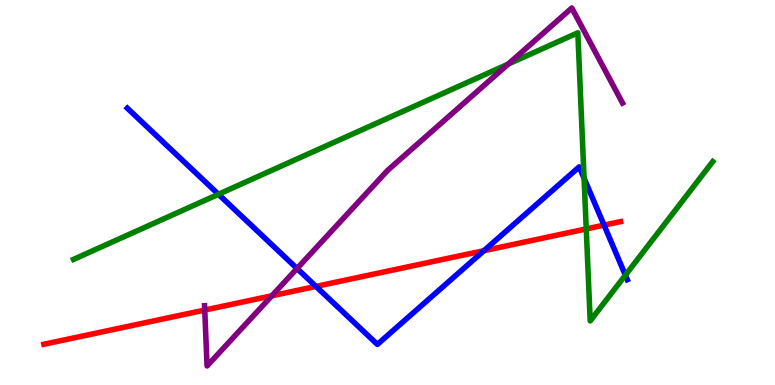[{'lines': ['blue', 'red'], 'intersections': [{'x': 4.08, 'y': 2.56}, {'x': 6.24, 'y': 3.49}, {'x': 7.79, 'y': 4.15}]}, {'lines': ['green', 'red'], 'intersections': [{'x': 7.56, 'y': 4.05}]}, {'lines': ['purple', 'red'], 'intersections': [{'x': 2.64, 'y': 1.95}, {'x': 3.51, 'y': 2.32}]}, {'lines': ['blue', 'green'], 'intersections': [{'x': 2.82, 'y': 4.95}, {'x': 7.54, 'y': 5.37}, {'x': 8.07, 'y': 2.85}]}, {'lines': ['blue', 'purple'], 'intersections': [{'x': 3.83, 'y': 3.03}]}, {'lines': ['green', 'purple'], 'intersections': [{'x': 6.56, 'y': 8.34}]}]